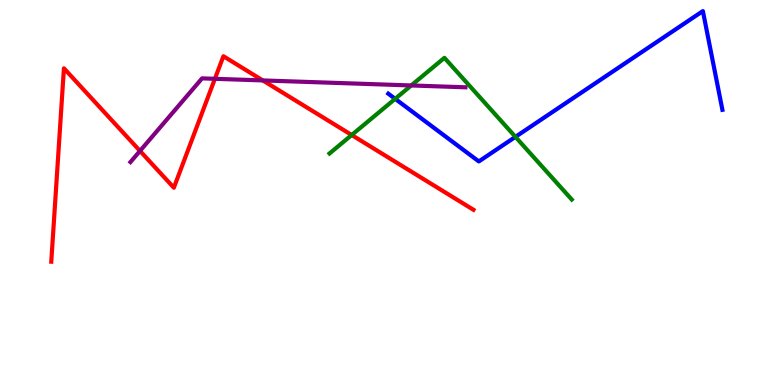[{'lines': ['blue', 'red'], 'intersections': []}, {'lines': ['green', 'red'], 'intersections': [{'x': 4.54, 'y': 6.49}]}, {'lines': ['purple', 'red'], 'intersections': [{'x': 1.81, 'y': 6.08}, {'x': 2.77, 'y': 7.95}, {'x': 3.39, 'y': 7.91}]}, {'lines': ['blue', 'green'], 'intersections': [{'x': 5.1, 'y': 7.43}, {'x': 6.65, 'y': 6.45}]}, {'lines': ['blue', 'purple'], 'intersections': []}, {'lines': ['green', 'purple'], 'intersections': [{'x': 5.31, 'y': 7.78}]}]